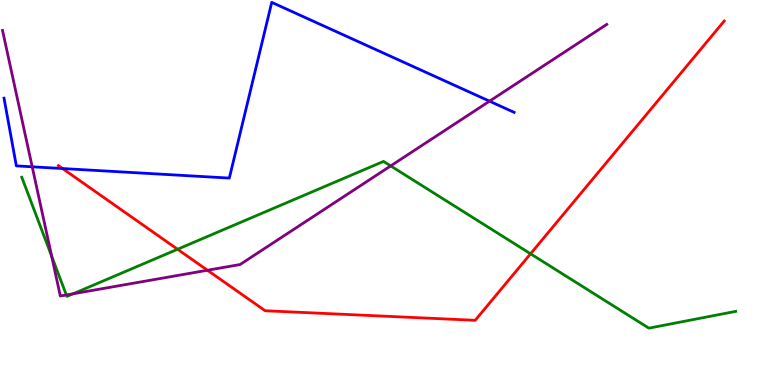[{'lines': ['blue', 'red'], 'intersections': [{'x': 0.807, 'y': 5.62}]}, {'lines': ['green', 'red'], 'intersections': [{'x': 2.29, 'y': 3.53}, {'x': 6.85, 'y': 3.41}]}, {'lines': ['purple', 'red'], 'intersections': [{'x': 2.68, 'y': 2.98}]}, {'lines': ['blue', 'green'], 'intersections': []}, {'lines': ['blue', 'purple'], 'intersections': [{'x': 0.416, 'y': 5.67}, {'x': 6.32, 'y': 7.37}]}, {'lines': ['green', 'purple'], 'intersections': [{'x': 0.667, 'y': 3.34}, {'x': 0.856, 'y': 2.34}, {'x': 0.944, 'y': 2.37}, {'x': 5.04, 'y': 5.69}]}]